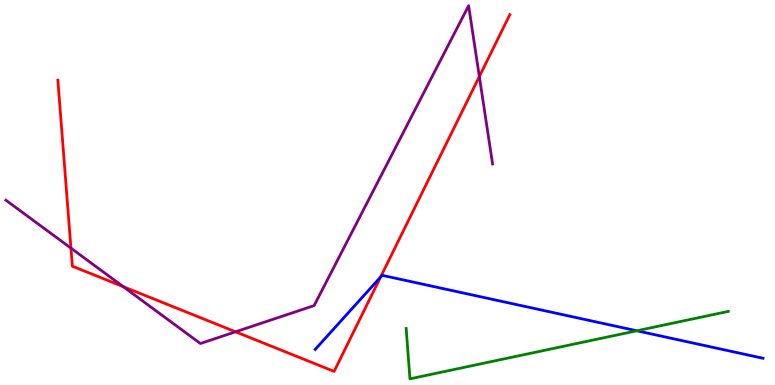[{'lines': ['blue', 'red'], 'intersections': [{'x': 4.91, 'y': 2.8}]}, {'lines': ['green', 'red'], 'intersections': []}, {'lines': ['purple', 'red'], 'intersections': [{'x': 0.915, 'y': 3.56}, {'x': 1.59, 'y': 2.55}, {'x': 3.04, 'y': 1.38}, {'x': 6.19, 'y': 8.01}]}, {'lines': ['blue', 'green'], 'intersections': [{'x': 8.22, 'y': 1.41}]}, {'lines': ['blue', 'purple'], 'intersections': []}, {'lines': ['green', 'purple'], 'intersections': []}]